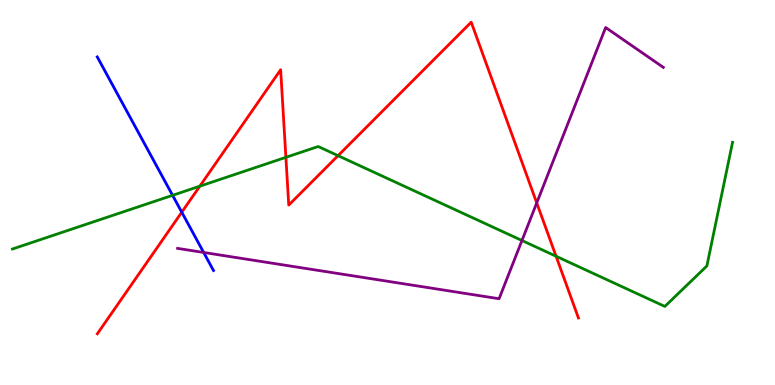[{'lines': ['blue', 'red'], 'intersections': [{'x': 2.35, 'y': 4.49}]}, {'lines': ['green', 'red'], 'intersections': [{'x': 2.58, 'y': 5.16}, {'x': 3.69, 'y': 5.91}, {'x': 4.36, 'y': 5.96}, {'x': 7.18, 'y': 3.34}]}, {'lines': ['purple', 'red'], 'intersections': [{'x': 6.93, 'y': 4.73}]}, {'lines': ['blue', 'green'], 'intersections': [{'x': 2.23, 'y': 4.93}]}, {'lines': ['blue', 'purple'], 'intersections': [{'x': 2.63, 'y': 3.44}]}, {'lines': ['green', 'purple'], 'intersections': [{'x': 6.73, 'y': 3.75}]}]